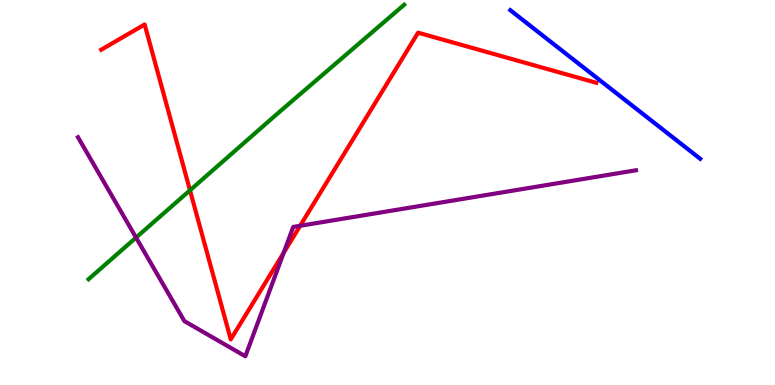[{'lines': ['blue', 'red'], 'intersections': []}, {'lines': ['green', 'red'], 'intersections': [{'x': 2.45, 'y': 5.06}]}, {'lines': ['purple', 'red'], 'intersections': [{'x': 3.66, 'y': 3.44}, {'x': 3.87, 'y': 4.14}]}, {'lines': ['blue', 'green'], 'intersections': []}, {'lines': ['blue', 'purple'], 'intersections': []}, {'lines': ['green', 'purple'], 'intersections': [{'x': 1.76, 'y': 3.83}]}]